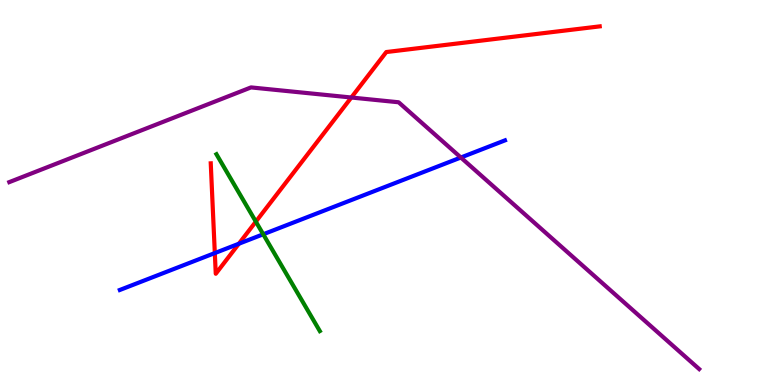[{'lines': ['blue', 'red'], 'intersections': [{'x': 2.77, 'y': 3.43}, {'x': 3.08, 'y': 3.67}]}, {'lines': ['green', 'red'], 'intersections': [{'x': 3.3, 'y': 4.24}]}, {'lines': ['purple', 'red'], 'intersections': [{'x': 4.53, 'y': 7.47}]}, {'lines': ['blue', 'green'], 'intersections': [{'x': 3.4, 'y': 3.92}]}, {'lines': ['blue', 'purple'], 'intersections': [{'x': 5.95, 'y': 5.91}]}, {'lines': ['green', 'purple'], 'intersections': []}]